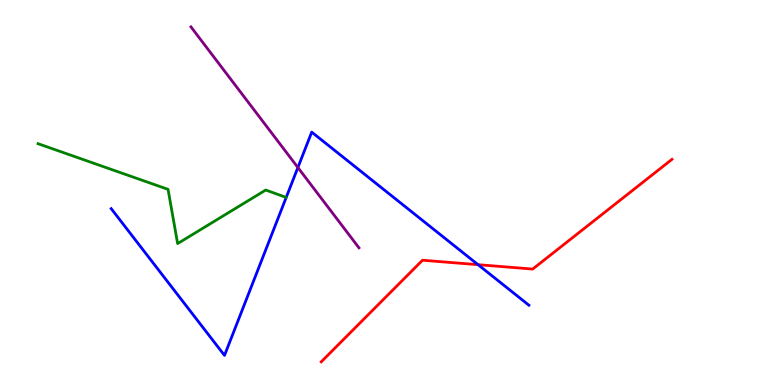[{'lines': ['blue', 'red'], 'intersections': [{'x': 6.17, 'y': 3.13}]}, {'lines': ['green', 'red'], 'intersections': []}, {'lines': ['purple', 'red'], 'intersections': []}, {'lines': ['blue', 'green'], 'intersections': []}, {'lines': ['blue', 'purple'], 'intersections': [{'x': 3.84, 'y': 5.65}]}, {'lines': ['green', 'purple'], 'intersections': []}]